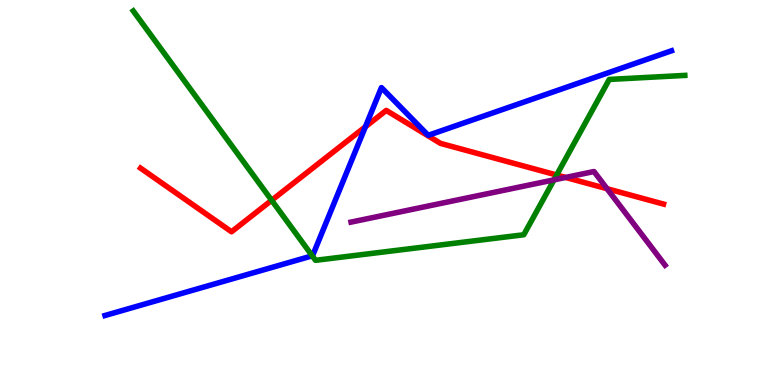[{'lines': ['blue', 'red'], 'intersections': [{'x': 4.71, 'y': 6.71}]}, {'lines': ['green', 'red'], 'intersections': [{'x': 3.51, 'y': 4.8}, {'x': 7.18, 'y': 5.45}]}, {'lines': ['purple', 'red'], 'intersections': [{'x': 7.3, 'y': 5.39}, {'x': 7.83, 'y': 5.1}]}, {'lines': ['blue', 'green'], 'intersections': [{'x': 4.03, 'y': 3.36}]}, {'lines': ['blue', 'purple'], 'intersections': []}, {'lines': ['green', 'purple'], 'intersections': [{'x': 7.15, 'y': 5.33}]}]